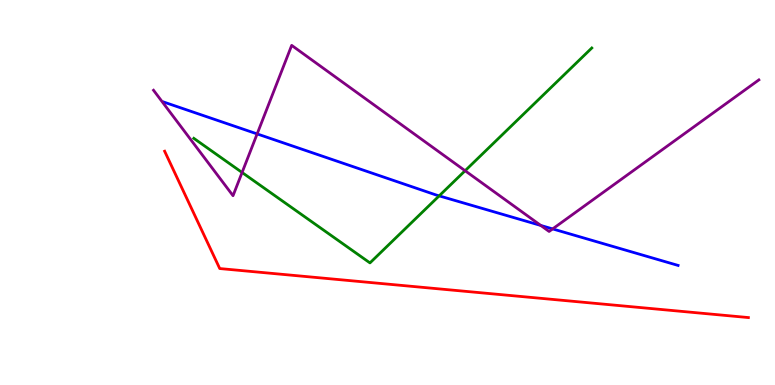[{'lines': ['blue', 'red'], 'intersections': []}, {'lines': ['green', 'red'], 'intersections': []}, {'lines': ['purple', 'red'], 'intersections': []}, {'lines': ['blue', 'green'], 'intersections': [{'x': 5.67, 'y': 4.91}]}, {'lines': ['blue', 'purple'], 'intersections': [{'x': 3.32, 'y': 6.52}, {'x': 6.98, 'y': 4.14}, {'x': 7.13, 'y': 4.05}]}, {'lines': ['green', 'purple'], 'intersections': [{'x': 3.12, 'y': 5.52}, {'x': 6.0, 'y': 5.57}]}]